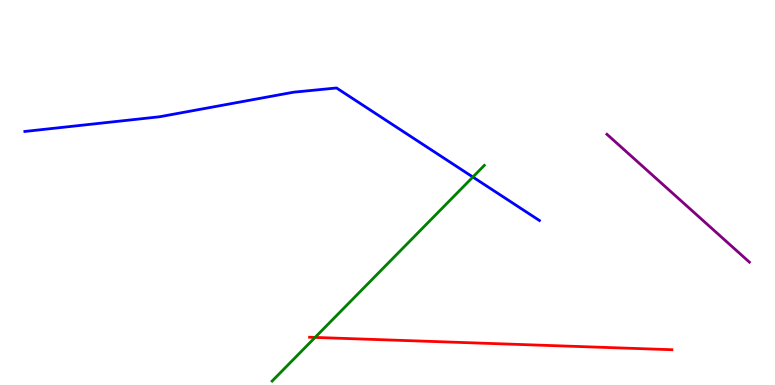[{'lines': ['blue', 'red'], 'intersections': []}, {'lines': ['green', 'red'], 'intersections': [{'x': 4.07, 'y': 1.24}]}, {'lines': ['purple', 'red'], 'intersections': []}, {'lines': ['blue', 'green'], 'intersections': [{'x': 6.1, 'y': 5.4}]}, {'lines': ['blue', 'purple'], 'intersections': []}, {'lines': ['green', 'purple'], 'intersections': []}]